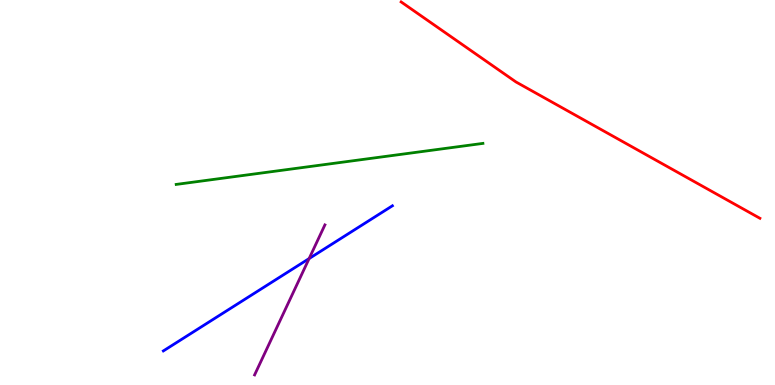[{'lines': ['blue', 'red'], 'intersections': []}, {'lines': ['green', 'red'], 'intersections': []}, {'lines': ['purple', 'red'], 'intersections': []}, {'lines': ['blue', 'green'], 'intersections': []}, {'lines': ['blue', 'purple'], 'intersections': [{'x': 3.99, 'y': 3.28}]}, {'lines': ['green', 'purple'], 'intersections': []}]